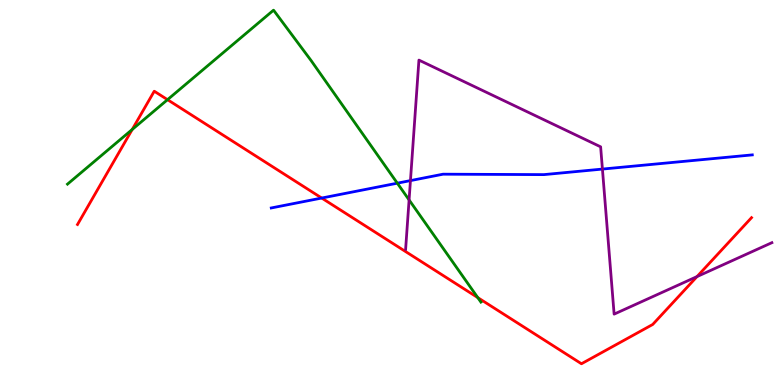[{'lines': ['blue', 'red'], 'intersections': [{'x': 4.15, 'y': 4.86}]}, {'lines': ['green', 'red'], 'intersections': [{'x': 1.71, 'y': 6.64}, {'x': 2.16, 'y': 7.41}, {'x': 6.16, 'y': 2.27}]}, {'lines': ['purple', 'red'], 'intersections': [{'x': 8.99, 'y': 2.82}]}, {'lines': ['blue', 'green'], 'intersections': [{'x': 5.13, 'y': 5.24}]}, {'lines': ['blue', 'purple'], 'intersections': [{'x': 5.3, 'y': 5.31}, {'x': 7.77, 'y': 5.61}]}, {'lines': ['green', 'purple'], 'intersections': [{'x': 5.28, 'y': 4.81}]}]